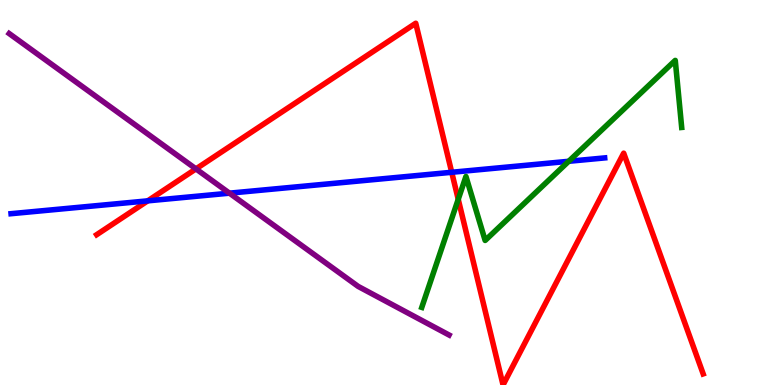[{'lines': ['blue', 'red'], 'intersections': [{'x': 1.91, 'y': 4.78}, {'x': 5.83, 'y': 5.53}]}, {'lines': ['green', 'red'], 'intersections': [{'x': 5.91, 'y': 4.82}]}, {'lines': ['purple', 'red'], 'intersections': [{'x': 2.53, 'y': 5.61}]}, {'lines': ['blue', 'green'], 'intersections': [{'x': 7.34, 'y': 5.81}]}, {'lines': ['blue', 'purple'], 'intersections': [{'x': 2.96, 'y': 4.98}]}, {'lines': ['green', 'purple'], 'intersections': []}]